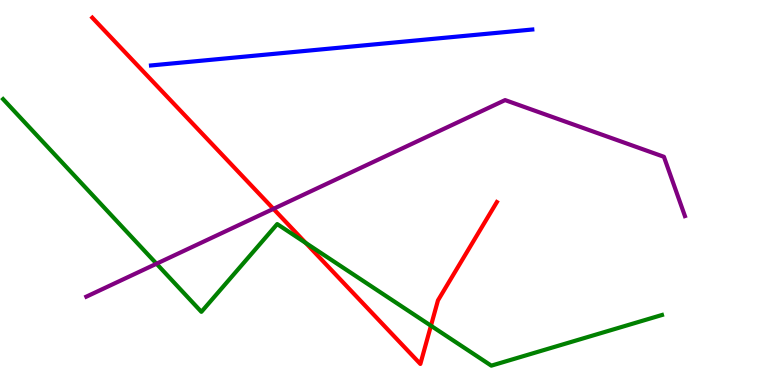[{'lines': ['blue', 'red'], 'intersections': []}, {'lines': ['green', 'red'], 'intersections': [{'x': 3.94, 'y': 3.69}, {'x': 5.56, 'y': 1.54}]}, {'lines': ['purple', 'red'], 'intersections': [{'x': 3.53, 'y': 4.58}]}, {'lines': ['blue', 'green'], 'intersections': []}, {'lines': ['blue', 'purple'], 'intersections': []}, {'lines': ['green', 'purple'], 'intersections': [{'x': 2.02, 'y': 3.15}]}]